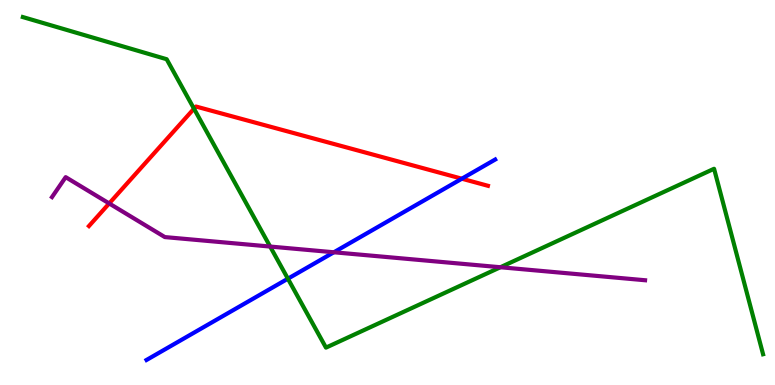[{'lines': ['blue', 'red'], 'intersections': [{'x': 5.96, 'y': 5.36}]}, {'lines': ['green', 'red'], 'intersections': [{'x': 2.5, 'y': 7.18}]}, {'lines': ['purple', 'red'], 'intersections': [{'x': 1.41, 'y': 4.72}]}, {'lines': ['blue', 'green'], 'intersections': [{'x': 3.71, 'y': 2.76}]}, {'lines': ['blue', 'purple'], 'intersections': [{'x': 4.31, 'y': 3.45}]}, {'lines': ['green', 'purple'], 'intersections': [{'x': 3.49, 'y': 3.6}, {'x': 6.46, 'y': 3.06}]}]